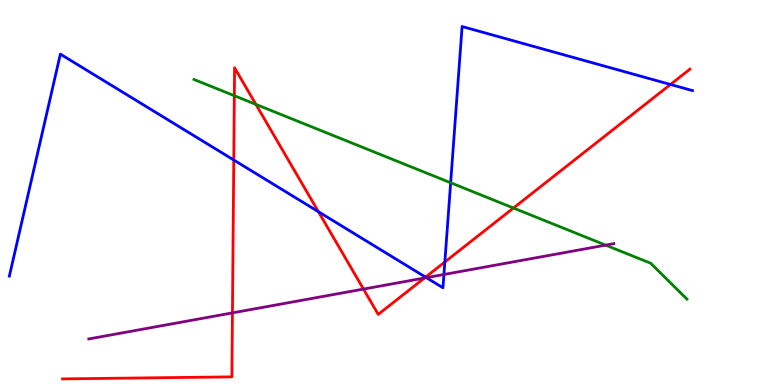[{'lines': ['blue', 'red'], 'intersections': [{'x': 3.02, 'y': 5.84}, {'x': 4.11, 'y': 4.5}, {'x': 5.49, 'y': 2.8}, {'x': 5.74, 'y': 3.2}, {'x': 8.65, 'y': 7.81}]}, {'lines': ['green', 'red'], 'intersections': [{'x': 3.02, 'y': 7.51}, {'x': 3.3, 'y': 7.29}, {'x': 6.62, 'y': 4.6}]}, {'lines': ['purple', 'red'], 'intersections': [{'x': 3.0, 'y': 1.87}, {'x': 4.69, 'y': 2.49}, {'x': 5.48, 'y': 2.78}]}, {'lines': ['blue', 'green'], 'intersections': [{'x': 5.81, 'y': 5.25}]}, {'lines': ['blue', 'purple'], 'intersections': [{'x': 5.5, 'y': 2.79}, {'x': 5.73, 'y': 2.87}]}, {'lines': ['green', 'purple'], 'intersections': [{'x': 7.81, 'y': 3.63}]}]